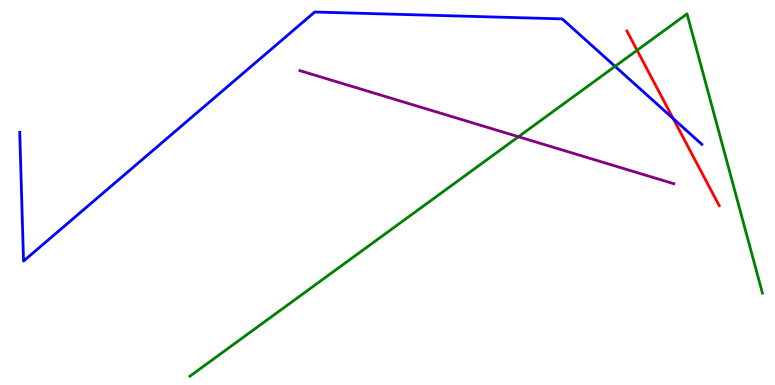[{'lines': ['blue', 'red'], 'intersections': [{'x': 8.69, 'y': 6.92}]}, {'lines': ['green', 'red'], 'intersections': [{'x': 8.22, 'y': 8.69}]}, {'lines': ['purple', 'red'], 'intersections': []}, {'lines': ['blue', 'green'], 'intersections': [{'x': 7.94, 'y': 8.28}]}, {'lines': ['blue', 'purple'], 'intersections': []}, {'lines': ['green', 'purple'], 'intersections': [{'x': 6.69, 'y': 6.45}]}]